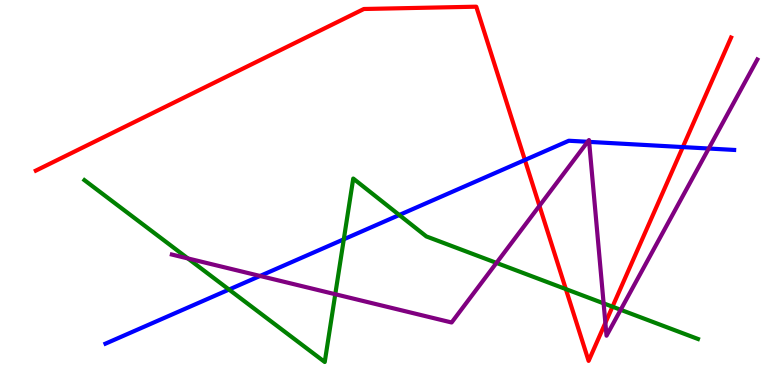[{'lines': ['blue', 'red'], 'intersections': [{'x': 6.77, 'y': 5.84}, {'x': 8.81, 'y': 6.18}]}, {'lines': ['green', 'red'], 'intersections': [{'x': 7.3, 'y': 2.49}, {'x': 7.9, 'y': 2.03}]}, {'lines': ['purple', 'red'], 'intersections': [{'x': 6.96, 'y': 4.65}, {'x': 7.81, 'y': 1.61}]}, {'lines': ['blue', 'green'], 'intersections': [{'x': 2.96, 'y': 2.48}, {'x': 4.44, 'y': 3.78}, {'x': 5.15, 'y': 4.42}]}, {'lines': ['blue', 'purple'], 'intersections': [{'x': 3.36, 'y': 2.83}, {'x': 7.58, 'y': 6.32}, {'x': 7.6, 'y': 6.32}, {'x': 9.14, 'y': 6.14}]}, {'lines': ['green', 'purple'], 'intersections': [{'x': 2.42, 'y': 3.29}, {'x': 4.33, 'y': 2.36}, {'x': 6.41, 'y': 3.17}, {'x': 7.79, 'y': 2.12}, {'x': 8.01, 'y': 1.95}]}]